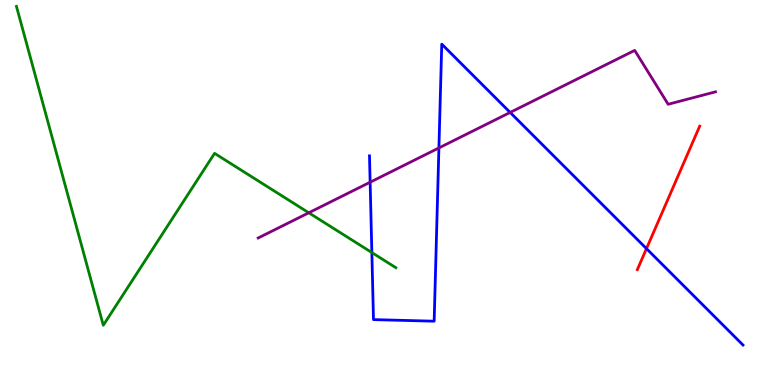[{'lines': ['blue', 'red'], 'intersections': [{'x': 8.34, 'y': 3.54}]}, {'lines': ['green', 'red'], 'intersections': []}, {'lines': ['purple', 'red'], 'intersections': []}, {'lines': ['blue', 'green'], 'intersections': [{'x': 4.8, 'y': 3.44}]}, {'lines': ['blue', 'purple'], 'intersections': [{'x': 4.78, 'y': 5.27}, {'x': 5.66, 'y': 6.16}, {'x': 6.58, 'y': 7.08}]}, {'lines': ['green', 'purple'], 'intersections': [{'x': 3.98, 'y': 4.47}]}]